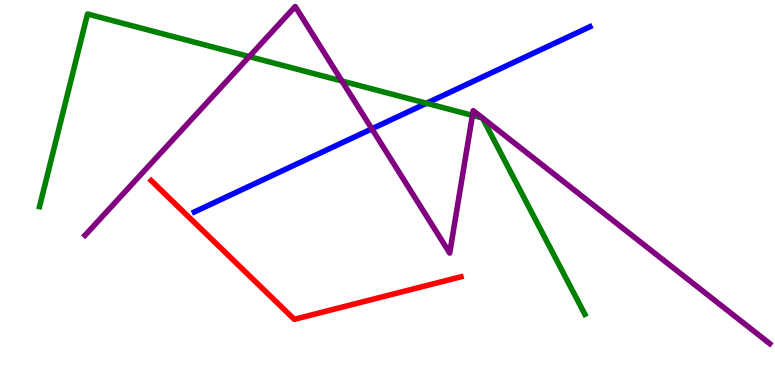[{'lines': ['blue', 'red'], 'intersections': []}, {'lines': ['green', 'red'], 'intersections': []}, {'lines': ['purple', 'red'], 'intersections': []}, {'lines': ['blue', 'green'], 'intersections': [{'x': 5.5, 'y': 7.32}]}, {'lines': ['blue', 'purple'], 'intersections': [{'x': 4.8, 'y': 6.65}]}, {'lines': ['green', 'purple'], 'intersections': [{'x': 3.22, 'y': 8.53}, {'x': 4.41, 'y': 7.9}, {'x': 6.1, 'y': 7.0}]}]